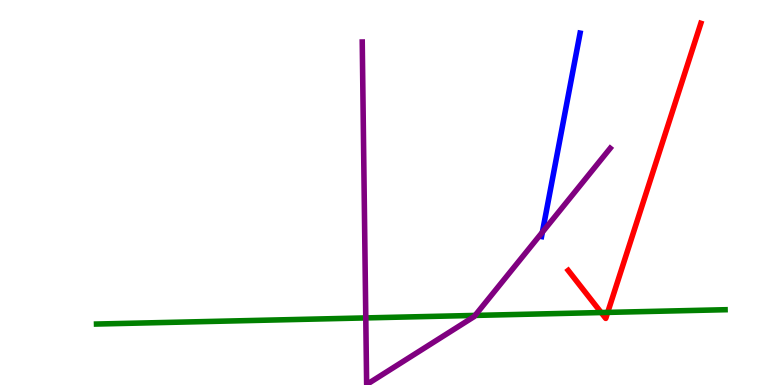[{'lines': ['blue', 'red'], 'intersections': []}, {'lines': ['green', 'red'], 'intersections': [{'x': 7.76, 'y': 1.88}, {'x': 7.84, 'y': 1.89}]}, {'lines': ['purple', 'red'], 'intersections': []}, {'lines': ['blue', 'green'], 'intersections': []}, {'lines': ['blue', 'purple'], 'intersections': [{'x': 7.0, 'y': 3.97}]}, {'lines': ['green', 'purple'], 'intersections': [{'x': 4.72, 'y': 1.74}, {'x': 6.13, 'y': 1.81}]}]